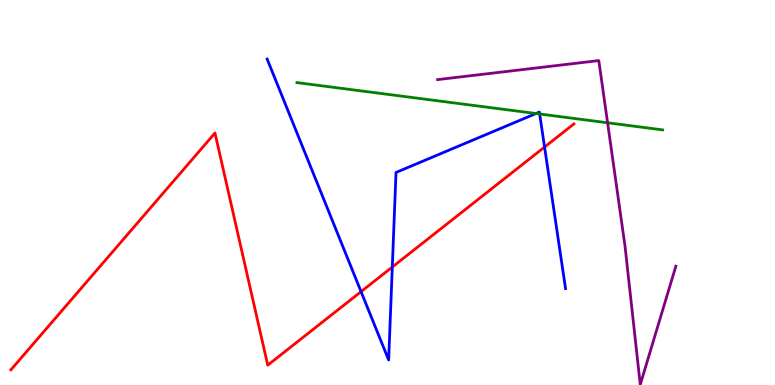[{'lines': ['blue', 'red'], 'intersections': [{'x': 4.66, 'y': 2.42}, {'x': 5.06, 'y': 3.06}, {'x': 7.03, 'y': 6.18}]}, {'lines': ['green', 'red'], 'intersections': []}, {'lines': ['purple', 'red'], 'intersections': []}, {'lines': ['blue', 'green'], 'intersections': [{'x': 6.92, 'y': 7.05}, {'x': 6.96, 'y': 7.04}]}, {'lines': ['blue', 'purple'], 'intersections': []}, {'lines': ['green', 'purple'], 'intersections': [{'x': 7.84, 'y': 6.81}]}]